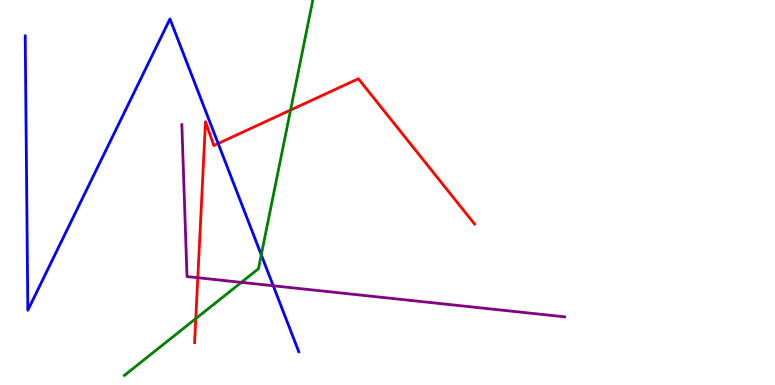[{'lines': ['blue', 'red'], 'intersections': [{'x': 2.82, 'y': 6.27}]}, {'lines': ['green', 'red'], 'intersections': [{'x': 2.53, 'y': 1.72}, {'x': 3.75, 'y': 7.14}]}, {'lines': ['purple', 'red'], 'intersections': [{'x': 2.55, 'y': 2.79}]}, {'lines': ['blue', 'green'], 'intersections': [{'x': 3.37, 'y': 3.38}]}, {'lines': ['blue', 'purple'], 'intersections': [{'x': 3.53, 'y': 2.58}]}, {'lines': ['green', 'purple'], 'intersections': [{'x': 3.11, 'y': 2.67}]}]